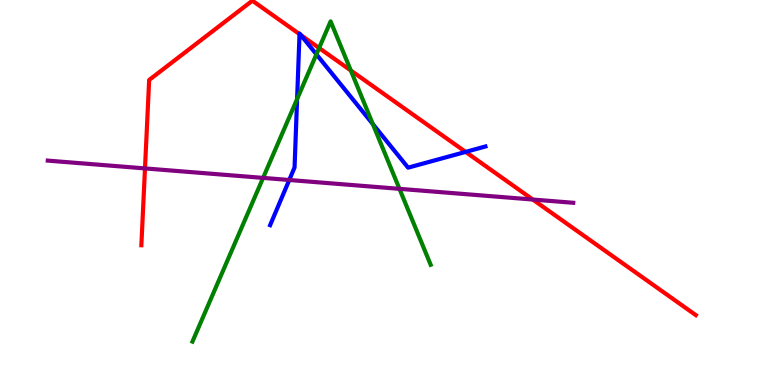[{'lines': ['blue', 'red'], 'intersections': [{'x': 3.86, 'y': 9.11}, {'x': 3.88, 'y': 9.09}, {'x': 6.01, 'y': 6.05}]}, {'lines': ['green', 'red'], 'intersections': [{'x': 4.12, 'y': 8.75}, {'x': 4.53, 'y': 8.17}]}, {'lines': ['purple', 'red'], 'intersections': [{'x': 1.87, 'y': 5.63}, {'x': 6.88, 'y': 4.82}]}, {'lines': ['blue', 'green'], 'intersections': [{'x': 3.83, 'y': 7.43}, {'x': 4.08, 'y': 8.59}, {'x': 4.81, 'y': 6.78}]}, {'lines': ['blue', 'purple'], 'intersections': [{'x': 3.73, 'y': 5.32}]}, {'lines': ['green', 'purple'], 'intersections': [{'x': 3.39, 'y': 5.38}, {'x': 5.15, 'y': 5.1}]}]